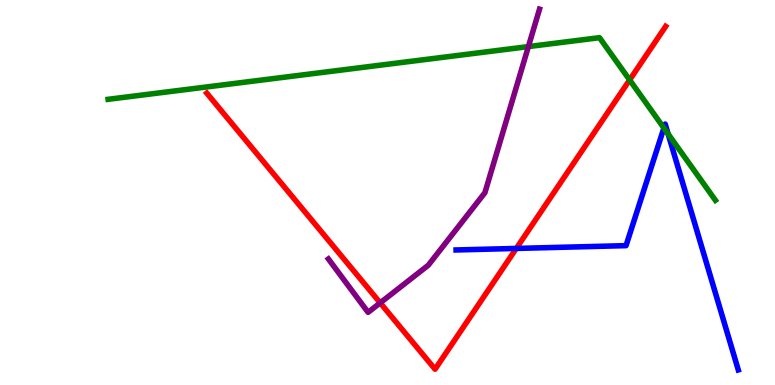[{'lines': ['blue', 'red'], 'intersections': [{'x': 6.66, 'y': 3.55}]}, {'lines': ['green', 'red'], 'intersections': [{'x': 8.12, 'y': 7.92}]}, {'lines': ['purple', 'red'], 'intersections': [{'x': 4.91, 'y': 2.13}]}, {'lines': ['blue', 'green'], 'intersections': [{'x': 8.57, 'y': 6.67}, {'x': 8.62, 'y': 6.52}]}, {'lines': ['blue', 'purple'], 'intersections': []}, {'lines': ['green', 'purple'], 'intersections': [{'x': 6.82, 'y': 8.79}]}]